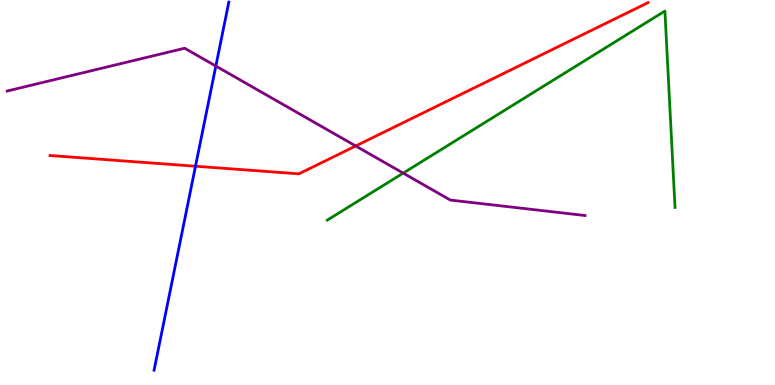[{'lines': ['blue', 'red'], 'intersections': [{'x': 2.52, 'y': 5.68}]}, {'lines': ['green', 'red'], 'intersections': []}, {'lines': ['purple', 'red'], 'intersections': [{'x': 4.59, 'y': 6.21}]}, {'lines': ['blue', 'green'], 'intersections': []}, {'lines': ['blue', 'purple'], 'intersections': [{'x': 2.79, 'y': 8.28}]}, {'lines': ['green', 'purple'], 'intersections': [{'x': 5.2, 'y': 5.5}]}]